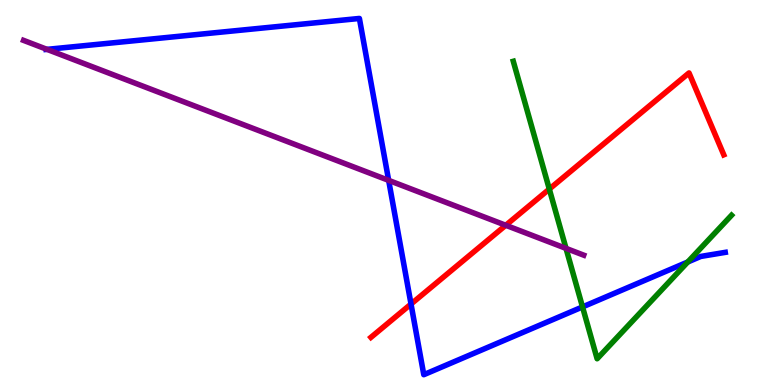[{'lines': ['blue', 'red'], 'intersections': [{'x': 5.3, 'y': 2.1}]}, {'lines': ['green', 'red'], 'intersections': [{'x': 7.09, 'y': 5.09}]}, {'lines': ['purple', 'red'], 'intersections': [{'x': 6.53, 'y': 4.15}]}, {'lines': ['blue', 'green'], 'intersections': [{'x': 7.52, 'y': 2.03}, {'x': 8.87, 'y': 3.2}]}, {'lines': ['blue', 'purple'], 'intersections': [{'x': 0.606, 'y': 8.72}, {'x': 5.02, 'y': 5.31}]}, {'lines': ['green', 'purple'], 'intersections': [{'x': 7.3, 'y': 3.55}]}]